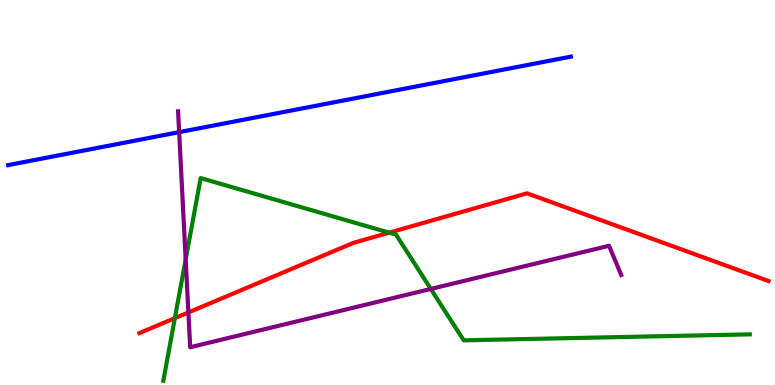[{'lines': ['blue', 'red'], 'intersections': []}, {'lines': ['green', 'red'], 'intersections': [{'x': 2.26, 'y': 1.74}, {'x': 5.02, 'y': 3.96}]}, {'lines': ['purple', 'red'], 'intersections': [{'x': 2.43, 'y': 1.88}]}, {'lines': ['blue', 'green'], 'intersections': []}, {'lines': ['blue', 'purple'], 'intersections': [{'x': 2.31, 'y': 6.57}]}, {'lines': ['green', 'purple'], 'intersections': [{'x': 2.4, 'y': 3.26}, {'x': 5.56, 'y': 2.5}]}]